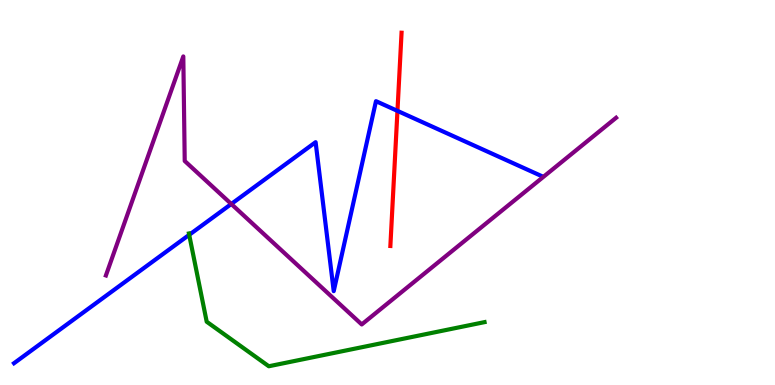[{'lines': ['blue', 'red'], 'intersections': [{'x': 5.13, 'y': 7.12}]}, {'lines': ['green', 'red'], 'intersections': []}, {'lines': ['purple', 'red'], 'intersections': []}, {'lines': ['blue', 'green'], 'intersections': [{'x': 2.44, 'y': 3.9}]}, {'lines': ['blue', 'purple'], 'intersections': [{'x': 2.98, 'y': 4.7}]}, {'lines': ['green', 'purple'], 'intersections': []}]